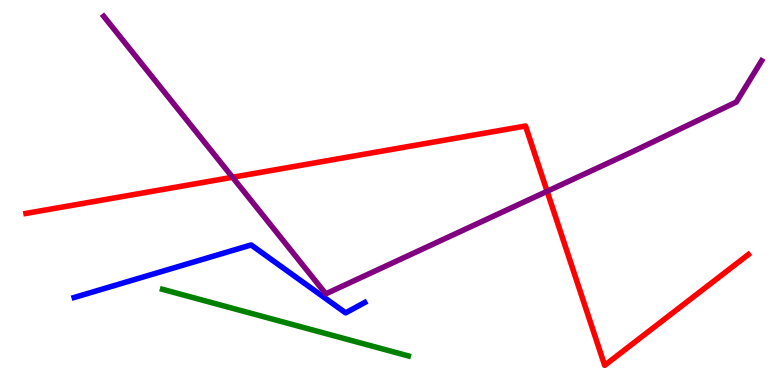[{'lines': ['blue', 'red'], 'intersections': []}, {'lines': ['green', 'red'], 'intersections': []}, {'lines': ['purple', 'red'], 'intersections': [{'x': 3.0, 'y': 5.4}, {'x': 7.06, 'y': 5.03}]}, {'lines': ['blue', 'green'], 'intersections': []}, {'lines': ['blue', 'purple'], 'intersections': []}, {'lines': ['green', 'purple'], 'intersections': []}]